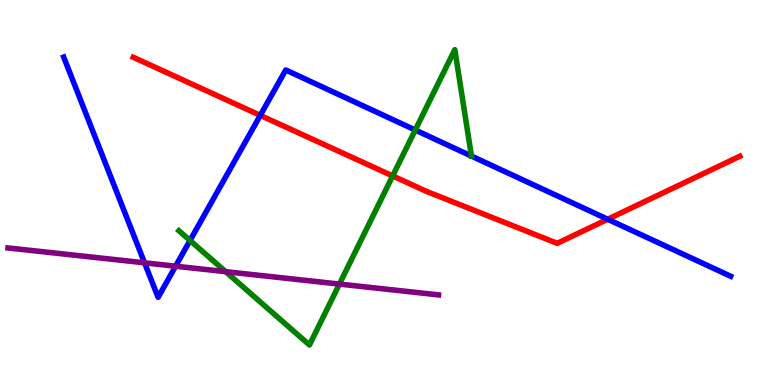[{'lines': ['blue', 'red'], 'intersections': [{'x': 3.36, 'y': 7.0}, {'x': 7.84, 'y': 4.31}]}, {'lines': ['green', 'red'], 'intersections': [{'x': 5.07, 'y': 5.43}]}, {'lines': ['purple', 'red'], 'intersections': []}, {'lines': ['blue', 'green'], 'intersections': [{'x': 2.45, 'y': 3.75}, {'x': 5.36, 'y': 6.62}]}, {'lines': ['blue', 'purple'], 'intersections': [{'x': 1.87, 'y': 3.17}, {'x': 2.27, 'y': 3.09}]}, {'lines': ['green', 'purple'], 'intersections': [{'x': 2.91, 'y': 2.94}, {'x': 4.38, 'y': 2.62}]}]